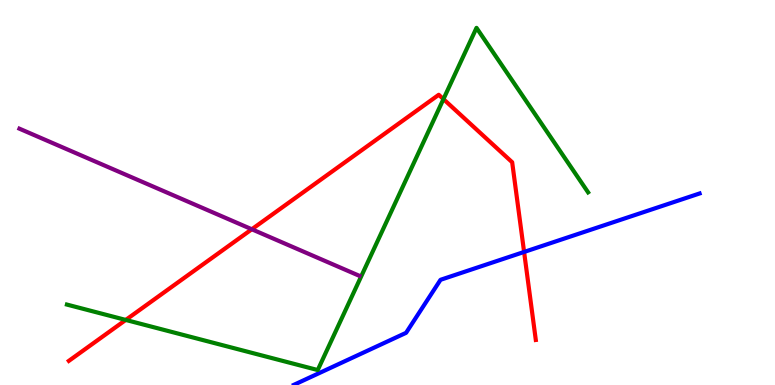[{'lines': ['blue', 'red'], 'intersections': [{'x': 6.76, 'y': 3.46}]}, {'lines': ['green', 'red'], 'intersections': [{'x': 1.62, 'y': 1.69}, {'x': 5.72, 'y': 7.43}]}, {'lines': ['purple', 'red'], 'intersections': [{'x': 3.25, 'y': 4.05}]}, {'lines': ['blue', 'green'], 'intersections': []}, {'lines': ['blue', 'purple'], 'intersections': []}, {'lines': ['green', 'purple'], 'intersections': []}]